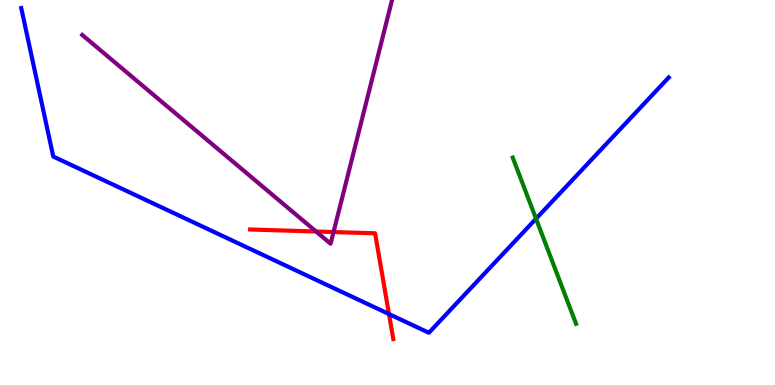[{'lines': ['blue', 'red'], 'intersections': [{'x': 5.02, 'y': 1.84}]}, {'lines': ['green', 'red'], 'intersections': []}, {'lines': ['purple', 'red'], 'intersections': [{'x': 4.08, 'y': 3.99}, {'x': 4.3, 'y': 3.97}]}, {'lines': ['blue', 'green'], 'intersections': [{'x': 6.92, 'y': 4.32}]}, {'lines': ['blue', 'purple'], 'intersections': []}, {'lines': ['green', 'purple'], 'intersections': []}]